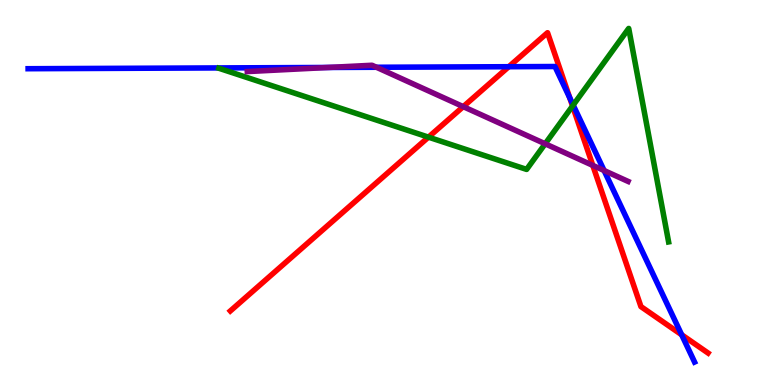[{'lines': ['blue', 'red'], 'intersections': [{'x': 6.56, 'y': 8.27}, {'x': 7.35, 'y': 7.46}, {'x': 8.8, 'y': 1.3}]}, {'lines': ['green', 'red'], 'intersections': [{'x': 5.53, 'y': 6.44}, {'x': 7.39, 'y': 7.25}]}, {'lines': ['purple', 'red'], 'intersections': [{'x': 5.98, 'y': 7.23}, {'x': 7.65, 'y': 5.7}]}, {'lines': ['blue', 'green'], 'intersections': [{'x': 7.4, 'y': 7.27}]}, {'lines': ['blue', 'purple'], 'intersections': [{'x': 4.24, 'y': 8.25}, {'x': 4.86, 'y': 8.25}, {'x': 7.79, 'y': 5.57}]}, {'lines': ['green', 'purple'], 'intersections': [{'x': 7.03, 'y': 6.27}]}]